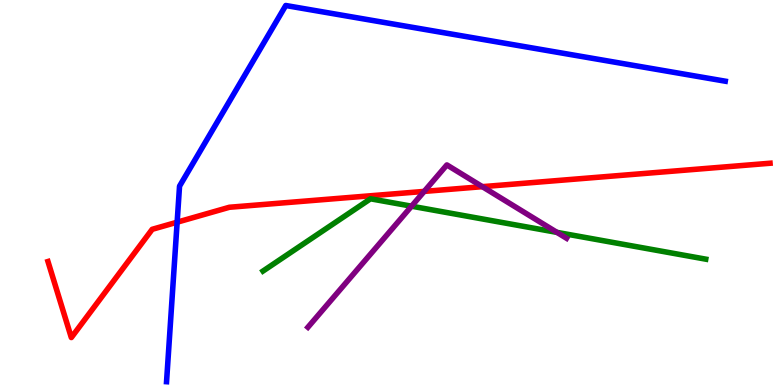[{'lines': ['blue', 'red'], 'intersections': [{'x': 2.29, 'y': 4.23}]}, {'lines': ['green', 'red'], 'intersections': []}, {'lines': ['purple', 'red'], 'intersections': [{'x': 5.47, 'y': 5.03}, {'x': 6.22, 'y': 5.15}]}, {'lines': ['blue', 'green'], 'intersections': []}, {'lines': ['blue', 'purple'], 'intersections': []}, {'lines': ['green', 'purple'], 'intersections': [{'x': 5.31, 'y': 4.64}, {'x': 7.19, 'y': 3.96}]}]